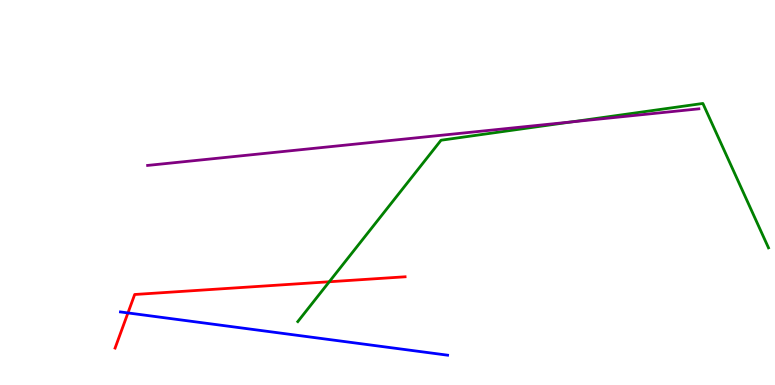[{'lines': ['blue', 'red'], 'intersections': [{'x': 1.65, 'y': 1.87}]}, {'lines': ['green', 'red'], 'intersections': [{'x': 4.25, 'y': 2.68}]}, {'lines': ['purple', 'red'], 'intersections': []}, {'lines': ['blue', 'green'], 'intersections': []}, {'lines': ['blue', 'purple'], 'intersections': []}, {'lines': ['green', 'purple'], 'intersections': [{'x': 7.37, 'y': 6.83}]}]